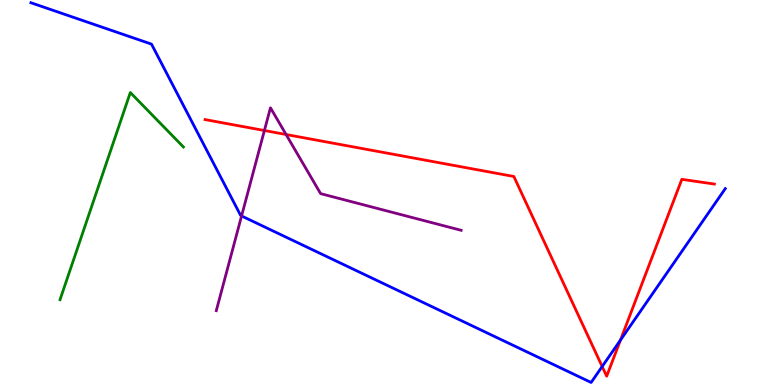[{'lines': ['blue', 'red'], 'intersections': [{'x': 7.77, 'y': 0.48}, {'x': 8.01, 'y': 1.17}]}, {'lines': ['green', 'red'], 'intersections': []}, {'lines': ['purple', 'red'], 'intersections': [{'x': 3.41, 'y': 6.61}, {'x': 3.69, 'y': 6.51}]}, {'lines': ['blue', 'green'], 'intersections': []}, {'lines': ['blue', 'purple'], 'intersections': [{'x': 3.12, 'y': 4.39}]}, {'lines': ['green', 'purple'], 'intersections': []}]